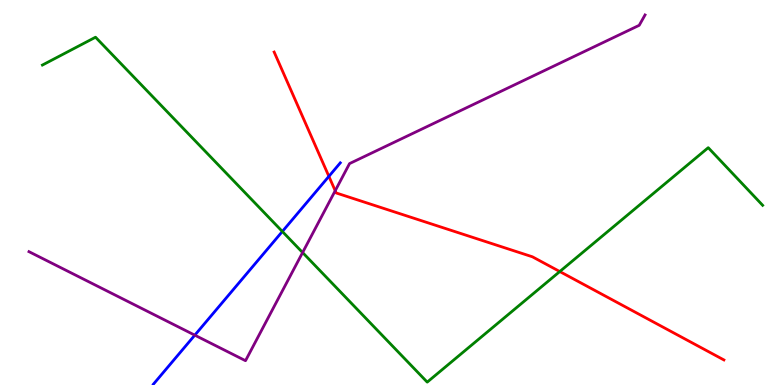[{'lines': ['blue', 'red'], 'intersections': [{'x': 4.24, 'y': 5.42}]}, {'lines': ['green', 'red'], 'intersections': [{'x': 7.22, 'y': 2.95}]}, {'lines': ['purple', 'red'], 'intersections': [{'x': 4.33, 'y': 5.05}]}, {'lines': ['blue', 'green'], 'intersections': [{'x': 3.64, 'y': 3.99}]}, {'lines': ['blue', 'purple'], 'intersections': [{'x': 2.51, 'y': 1.29}]}, {'lines': ['green', 'purple'], 'intersections': [{'x': 3.9, 'y': 3.44}]}]